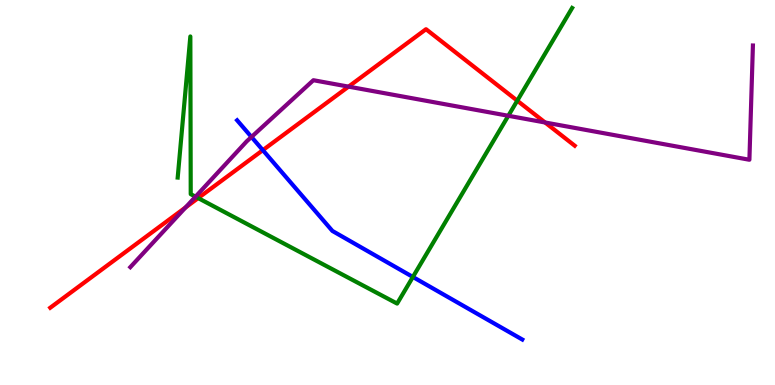[{'lines': ['blue', 'red'], 'intersections': [{'x': 3.39, 'y': 6.1}]}, {'lines': ['green', 'red'], 'intersections': [{'x': 2.56, 'y': 4.85}, {'x': 6.67, 'y': 7.38}]}, {'lines': ['purple', 'red'], 'intersections': [{'x': 2.39, 'y': 4.61}, {'x': 4.5, 'y': 7.75}, {'x': 7.03, 'y': 6.82}]}, {'lines': ['blue', 'green'], 'intersections': [{'x': 5.33, 'y': 2.81}]}, {'lines': ['blue', 'purple'], 'intersections': [{'x': 3.24, 'y': 6.44}]}, {'lines': ['green', 'purple'], 'intersections': [{'x': 2.52, 'y': 4.89}, {'x': 6.56, 'y': 6.99}]}]